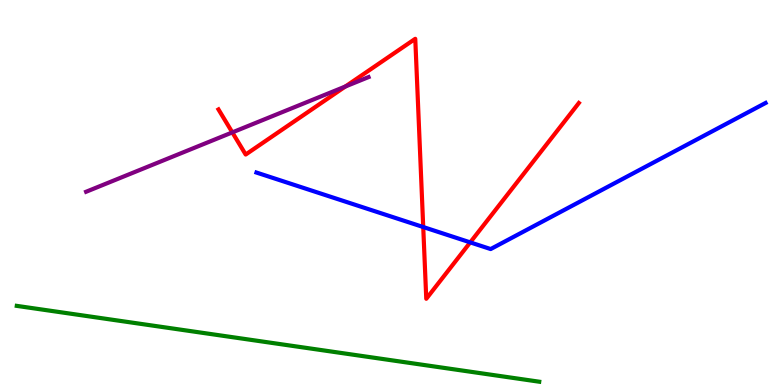[{'lines': ['blue', 'red'], 'intersections': [{'x': 5.46, 'y': 4.1}, {'x': 6.07, 'y': 3.7}]}, {'lines': ['green', 'red'], 'intersections': []}, {'lines': ['purple', 'red'], 'intersections': [{'x': 3.0, 'y': 6.56}, {'x': 4.46, 'y': 7.75}]}, {'lines': ['blue', 'green'], 'intersections': []}, {'lines': ['blue', 'purple'], 'intersections': []}, {'lines': ['green', 'purple'], 'intersections': []}]